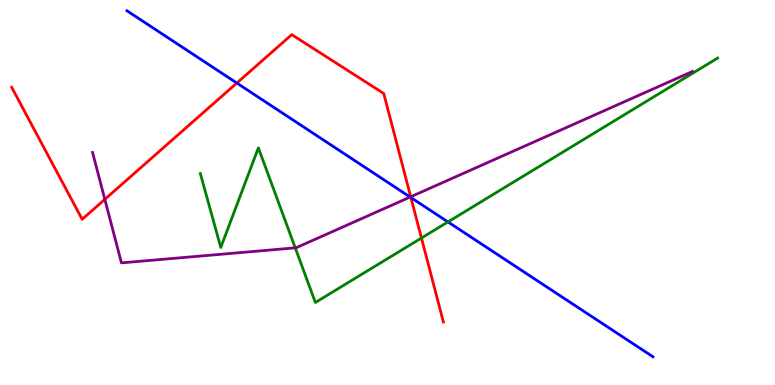[{'lines': ['blue', 'red'], 'intersections': [{'x': 3.06, 'y': 7.84}, {'x': 5.3, 'y': 4.87}]}, {'lines': ['green', 'red'], 'intersections': [{'x': 5.44, 'y': 3.82}]}, {'lines': ['purple', 'red'], 'intersections': [{'x': 1.35, 'y': 4.82}, {'x': 5.3, 'y': 4.89}]}, {'lines': ['blue', 'green'], 'intersections': [{'x': 5.78, 'y': 4.24}]}, {'lines': ['blue', 'purple'], 'intersections': [{'x': 5.29, 'y': 4.88}]}, {'lines': ['green', 'purple'], 'intersections': [{'x': 3.81, 'y': 3.56}]}]